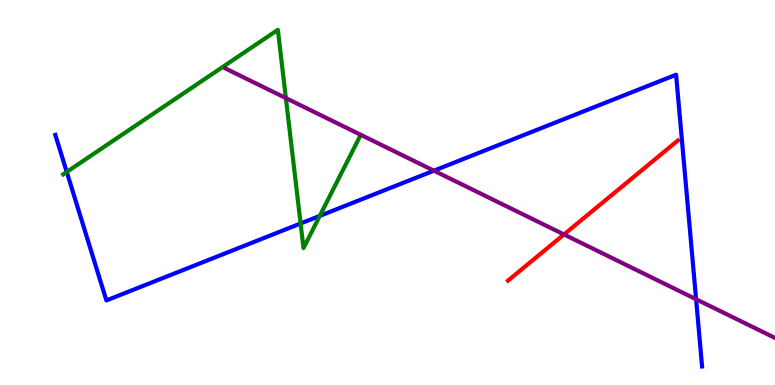[{'lines': ['blue', 'red'], 'intersections': []}, {'lines': ['green', 'red'], 'intersections': []}, {'lines': ['purple', 'red'], 'intersections': [{'x': 7.28, 'y': 3.91}]}, {'lines': ['blue', 'green'], 'intersections': [{'x': 0.861, 'y': 5.53}, {'x': 3.88, 'y': 4.2}, {'x': 4.13, 'y': 4.39}]}, {'lines': ['blue', 'purple'], 'intersections': [{'x': 5.6, 'y': 5.57}, {'x': 8.98, 'y': 2.23}]}, {'lines': ['green', 'purple'], 'intersections': [{'x': 3.69, 'y': 7.45}]}]